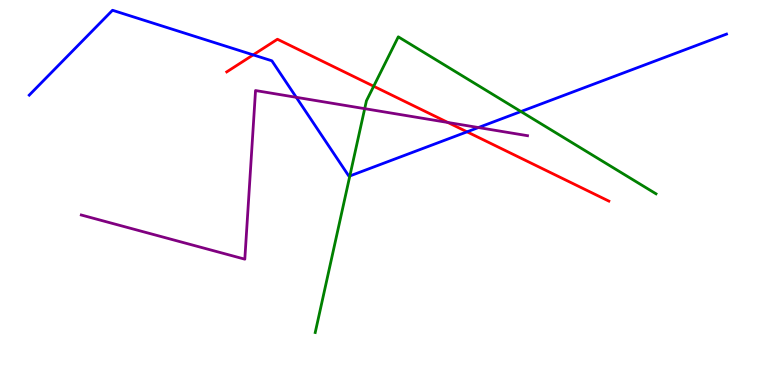[{'lines': ['blue', 'red'], 'intersections': [{'x': 3.27, 'y': 8.57}, {'x': 6.03, 'y': 6.58}]}, {'lines': ['green', 'red'], 'intersections': [{'x': 4.82, 'y': 7.76}]}, {'lines': ['purple', 'red'], 'intersections': [{'x': 5.78, 'y': 6.82}]}, {'lines': ['blue', 'green'], 'intersections': [{'x': 4.51, 'y': 5.43}, {'x': 6.72, 'y': 7.1}]}, {'lines': ['blue', 'purple'], 'intersections': [{'x': 3.82, 'y': 7.47}, {'x': 6.17, 'y': 6.69}]}, {'lines': ['green', 'purple'], 'intersections': [{'x': 4.71, 'y': 7.18}]}]